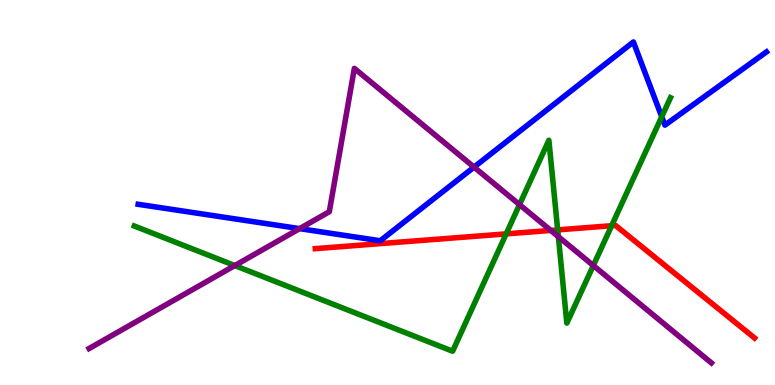[{'lines': ['blue', 'red'], 'intersections': []}, {'lines': ['green', 'red'], 'intersections': [{'x': 6.53, 'y': 3.93}, {'x': 7.2, 'y': 4.03}, {'x': 7.89, 'y': 4.14}]}, {'lines': ['purple', 'red'], 'intersections': [{'x': 7.11, 'y': 4.01}]}, {'lines': ['blue', 'green'], 'intersections': [{'x': 8.54, 'y': 6.97}]}, {'lines': ['blue', 'purple'], 'intersections': [{'x': 3.87, 'y': 4.06}, {'x': 6.12, 'y': 5.66}]}, {'lines': ['green', 'purple'], 'intersections': [{'x': 3.03, 'y': 3.1}, {'x': 6.7, 'y': 4.68}, {'x': 7.2, 'y': 3.85}, {'x': 7.66, 'y': 3.1}]}]